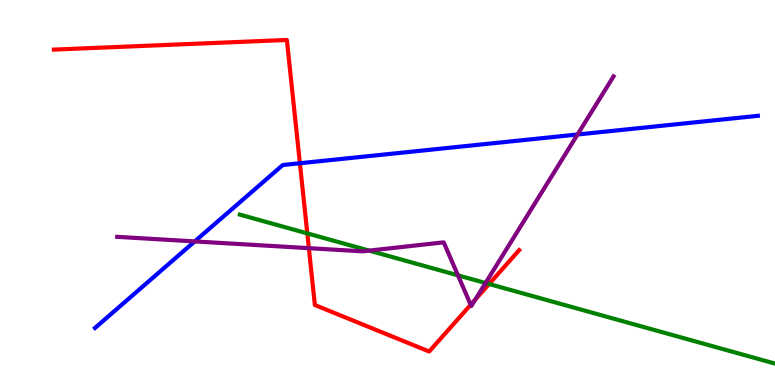[{'lines': ['blue', 'red'], 'intersections': [{'x': 3.87, 'y': 5.76}]}, {'lines': ['green', 'red'], 'intersections': [{'x': 3.97, 'y': 3.94}, {'x': 6.31, 'y': 2.62}]}, {'lines': ['purple', 'red'], 'intersections': [{'x': 3.99, 'y': 3.55}, {'x': 6.07, 'y': 2.08}, {'x': 6.13, 'y': 2.22}]}, {'lines': ['blue', 'green'], 'intersections': []}, {'lines': ['blue', 'purple'], 'intersections': [{'x': 2.51, 'y': 3.73}, {'x': 7.45, 'y': 6.51}]}, {'lines': ['green', 'purple'], 'intersections': [{'x': 4.76, 'y': 3.49}, {'x': 5.91, 'y': 2.85}, {'x': 6.27, 'y': 2.65}]}]